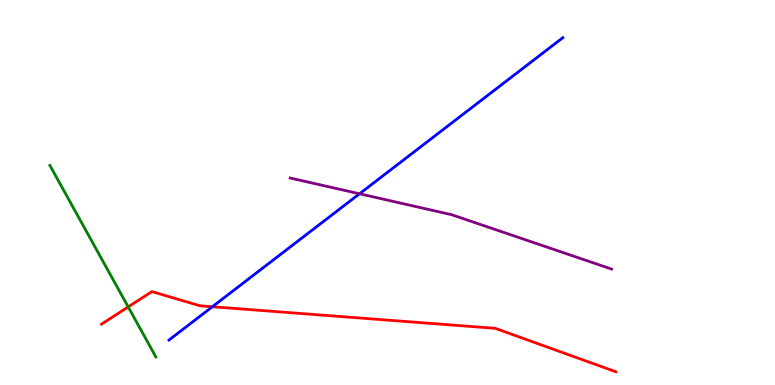[{'lines': ['blue', 'red'], 'intersections': [{'x': 2.74, 'y': 2.03}]}, {'lines': ['green', 'red'], 'intersections': [{'x': 1.65, 'y': 2.03}]}, {'lines': ['purple', 'red'], 'intersections': []}, {'lines': ['blue', 'green'], 'intersections': []}, {'lines': ['blue', 'purple'], 'intersections': [{'x': 4.64, 'y': 4.97}]}, {'lines': ['green', 'purple'], 'intersections': []}]